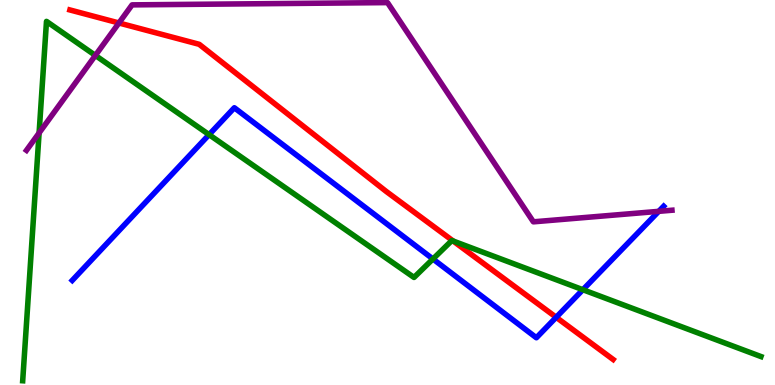[{'lines': ['blue', 'red'], 'intersections': [{'x': 7.18, 'y': 1.76}]}, {'lines': ['green', 'red'], 'intersections': [{'x': 5.85, 'y': 3.74}]}, {'lines': ['purple', 'red'], 'intersections': [{'x': 1.53, 'y': 9.4}]}, {'lines': ['blue', 'green'], 'intersections': [{'x': 2.7, 'y': 6.5}, {'x': 5.59, 'y': 3.27}, {'x': 7.52, 'y': 2.47}]}, {'lines': ['blue', 'purple'], 'intersections': [{'x': 8.5, 'y': 4.51}]}, {'lines': ['green', 'purple'], 'intersections': [{'x': 0.505, 'y': 6.55}, {'x': 1.23, 'y': 8.56}]}]